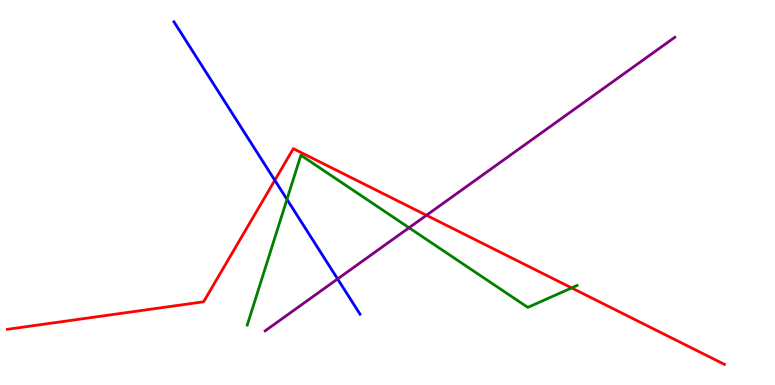[{'lines': ['blue', 'red'], 'intersections': [{'x': 3.55, 'y': 5.32}]}, {'lines': ['green', 'red'], 'intersections': [{'x': 7.38, 'y': 2.52}]}, {'lines': ['purple', 'red'], 'intersections': [{'x': 5.5, 'y': 4.41}]}, {'lines': ['blue', 'green'], 'intersections': [{'x': 3.7, 'y': 4.82}]}, {'lines': ['blue', 'purple'], 'intersections': [{'x': 4.36, 'y': 2.75}]}, {'lines': ['green', 'purple'], 'intersections': [{'x': 5.28, 'y': 4.08}]}]